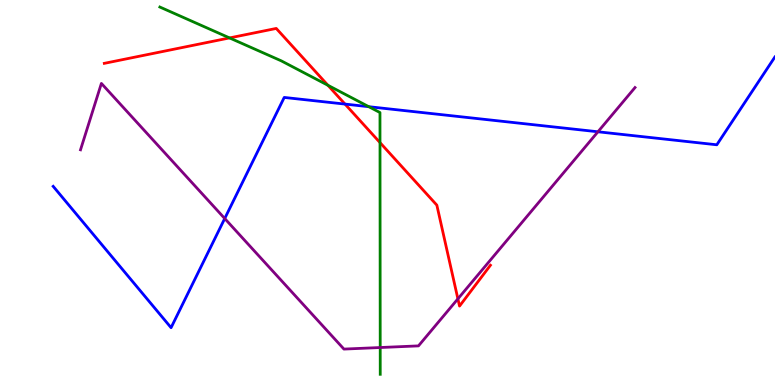[{'lines': ['blue', 'red'], 'intersections': [{'x': 4.45, 'y': 7.3}]}, {'lines': ['green', 'red'], 'intersections': [{'x': 2.96, 'y': 9.02}, {'x': 4.23, 'y': 7.78}, {'x': 4.9, 'y': 6.3}]}, {'lines': ['purple', 'red'], 'intersections': [{'x': 5.91, 'y': 2.24}]}, {'lines': ['blue', 'green'], 'intersections': [{'x': 4.76, 'y': 7.23}]}, {'lines': ['blue', 'purple'], 'intersections': [{'x': 2.9, 'y': 4.32}, {'x': 7.72, 'y': 6.58}]}, {'lines': ['green', 'purple'], 'intersections': [{'x': 4.91, 'y': 0.973}]}]